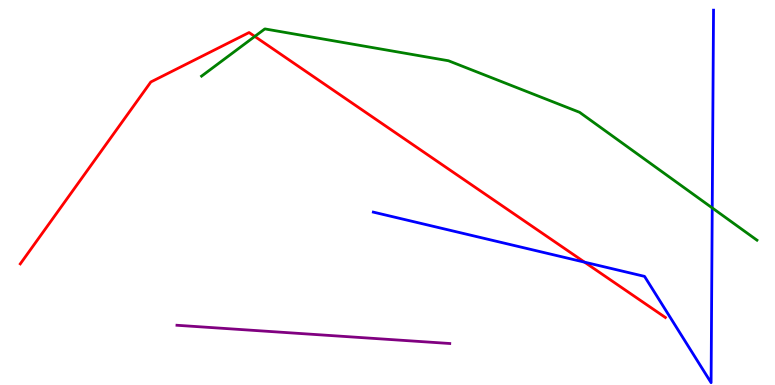[{'lines': ['blue', 'red'], 'intersections': [{'x': 7.54, 'y': 3.19}]}, {'lines': ['green', 'red'], 'intersections': [{'x': 3.29, 'y': 9.05}]}, {'lines': ['purple', 'red'], 'intersections': []}, {'lines': ['blue', 'green'], 'intersections': [{'x': 9.19, 'y': 4.6}]}, {'lines': ['blue', 'purple'], 'intersections': []}, {'lines': ['green', 'purple'], 'intersections': []}]